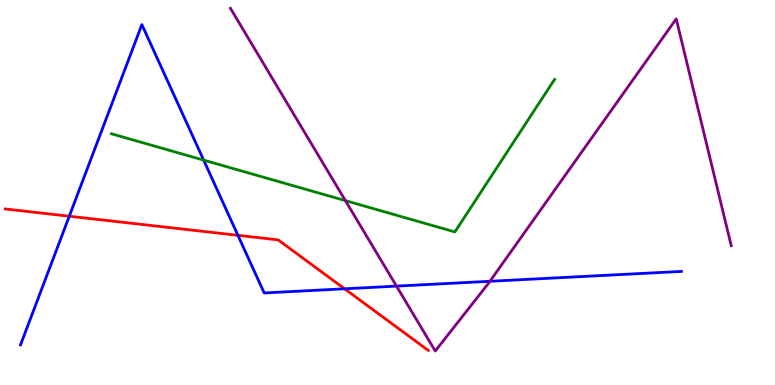[{'lines': ['blue', 'red'], 'intersections': [{'x': 0.894, 'y': 4.38}, {'x': 3.07, 'y': 3.89}, {'x': 4.45, 'y': 2.5}]}, {'lines': ['green', 'red'], 'intersections': []}, {'lines': ['purple', 'red'], 'intersections': []}, {'lines': ['blue', 'green'], 'intersections': [{'x': 2.63, 'y': 5.84}]}, {'lines': ['blue', 'purple'], 'intersections': [{'x': 5.12, 'y': 2.57}, {'x': 6.32, 'y': 2.69}]}, {'lines': ['green', 'purple'], 'intersections': [{'x': 4.46, 'y': 4.79}]}]